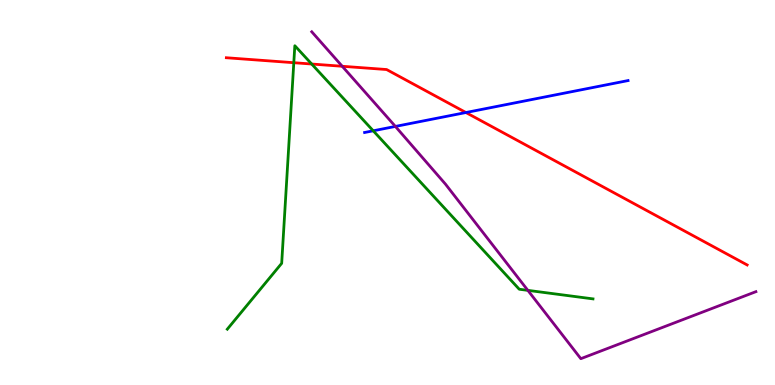[{'lines': ['blue', 'red'], 'intersections': [{'x': 6.01, 'y': 7.08}]}, {'lines': ['green', 'red'], 'intersections': [{'x': 3.79, 'y': 8.37}, {'x': 4.02, 'y': 8.34}]}, {'lines': ['purple', 'red'], 'intersections': [{'x': 4.42, 'y': 8.28}]}, {'lines': ['blue', 'green'], 'intersections': [{'x': 4.82, 'y': 6.6}]}, {'lines': ['blue', 'purple'], 'intersections': [{'x': 5.1, 'y': 6.72}]}, {'lines': ['green', 'purple'], 'intersections': [{'x': 6.81, 'y': 2.46}]}]